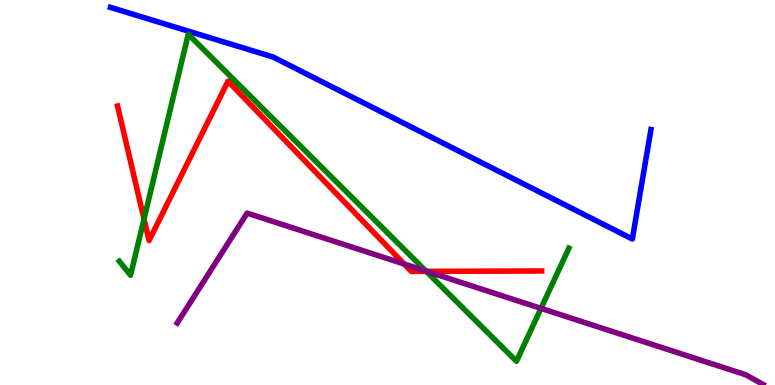[{'lines': ['blue', 'red'], 'intersections': []}, {'lines': ['green', 'red'], 'intersections': [{'x': 1.86, 'y': 4.31}, {'x': 5.5, 'y': 2.95}]}, {'lines': ['purple', 'red'], 'intersections': [{'x': 5.21, 'y': 3.14}, {'x': 5.51, 'y': 2.95}]}, {'lines': ['blue', 'green'], 'intersections': []}, {'lines': ['blue', 'purple'], 'intersections': []}, {'lines': ['green', 'purple'], 'intersections': [{'x': 5.5, 'y': 2.96}, {'x': 6.98, 'y': 1.99}]}]